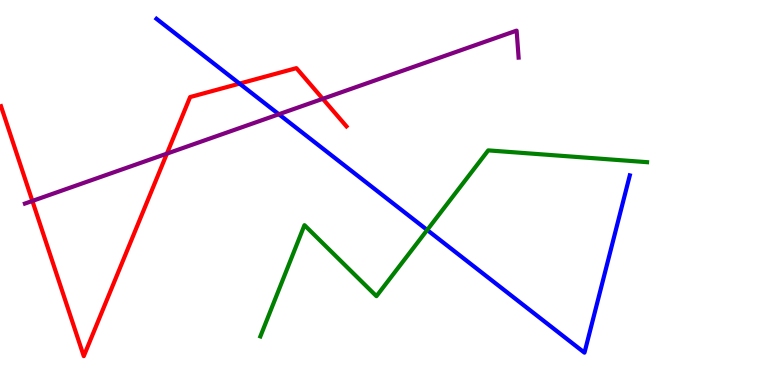[{'lines': ['blue', 'red'], 'intersections': [{'x': 3.09, 'y': 7.83}]}, {'lines': ['green', 'red'], 'intersections': []}, {'lines': ['purple', 'red'], 'intersections': [{'x': 0.418, 'y': 4.78}, {'x': 2.15, 'y': 6.01}, {'x': 4.16, 'y': 7.43}]}, {'lines': ['blue', 'green'], 'intersections': [{'x': 5.51, 'y': 4.03}]}, {'lines': ['blue', 'purple'], 'intersections': [{'x': 3.6, 'y': 7.03}]}, {'lines': ['green', 'purple'], 'intersections': []}]